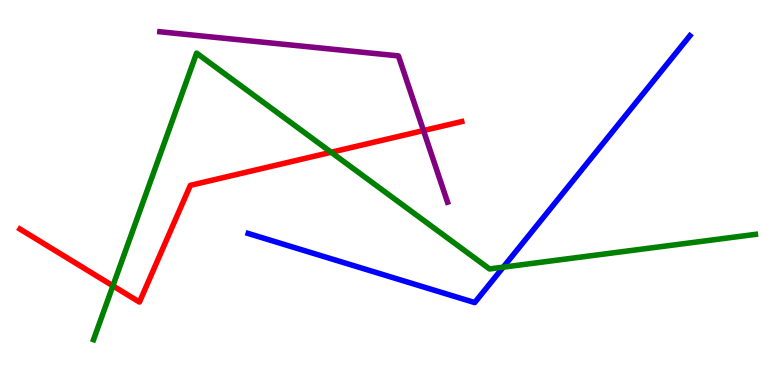[{'lines': ['blue', 'red'], 'intersections': []}, {'lines': ['green', 'red'], 'intersections': [{'x': 1.46, 'y': 2.58}, {'x': 4.27, 'y': 6.05}]}, {'lines': ['purple', 'red'], 'intersections': [{'x': 5.46, 'y': 6.61}]}, {'lines': ['blue', 'green'], 'intersections': [{'x': 6.49, 'y': 3.06}]}, {'lines': ['blue', 'purple'], 'intersections': []}, {'lines': ['green', 'purple'], 'intersections': []}]